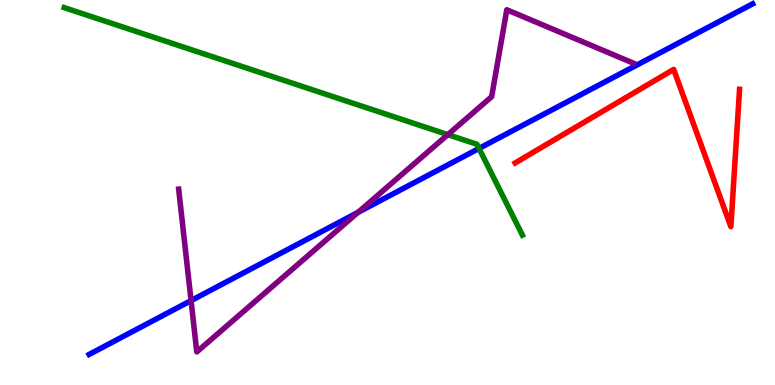[{'lines': ['blue', 'red'], 'intersections': []}, {'lines': ['green', 'red'], 'intersections': []}, {'lines': ['purple', 'red'], 'intersections': []}, {'lines': ['blue', 'green'], 'intersections': [{'x': 6.18, 'y': 6.14}]}, {'lines': ['blue', 'purple'], 'intersections': [{'x': 2.47, 'y': 2.19}, {'x': 4.62, 'y': 4.48}]}, {'lines': ['green', 'purple'], 'intersections': [{'x': 5.78, 'y': 6.5}]}]